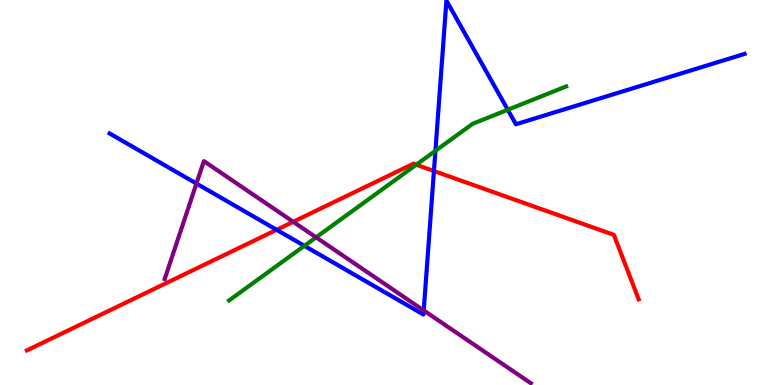[{'lines': ['blue', 'red'], 'intersections': [{'x': 3.57, 'y': 4.03}, {'x': 5.6, 'y': 5.56}]}, {'lines': ['green', 'red'], 'intersections': [{'x': 5.37, 'y': 5.72}]}, {'lines': ['purple', 'red'], 'intersections': [{'x': 3.78, 'y': 4.24}]}, {'lines': ['blue', 'green'], 'intersections': [{'x': 3.93, 'y': 3.61}, {'x': 5.62, 'y': 6.08}, {'x': 6.55, 'y': 7.15}]}, {'lines': ['blue', 'purple'], 'intersections': [{'x': 2.53, 'y': 5.23}, {'x': 5.47, 'y': 1.94}]}, {'lines': ['green', 'purple'], 'intersections': [{'x': 4.08, 'y': 3.84}]}]